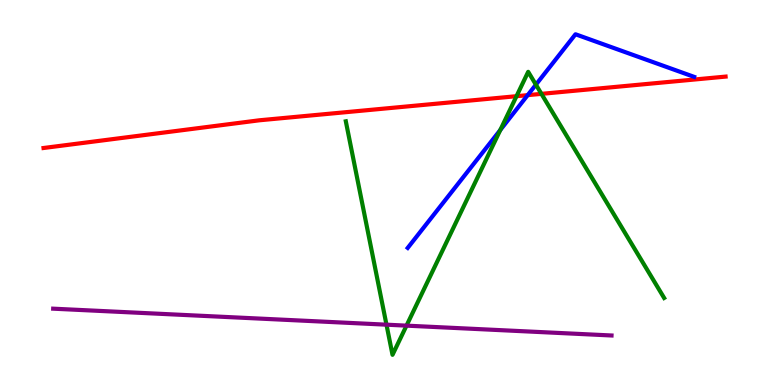[{'lines': ['blue', 'red'], 'intersections': [{'x': 6.81, 'y': 7.53}]}, {'lines': ['green', 'red'], 'intersections': [{'x': 6.66, 'y': 7.5}, {'x': 6.99, 'y': 7.56}]}, {'lines': ['purple', 'red'], 'intersections': []}, {'lines': ['blue', 'green'], 'intersections': [{'x': 6.46, 'y': 6.62}, {'x': 6.91, 'y': 7.8}]}, {'lines': ['blue', 'purple'], 'intersections': []}, {'lines': ['green', 'purple'], 'intersections': [{'x': 4.99, 'y': 1.57}, {'x': 5.25, 'y': 1.54}]}]